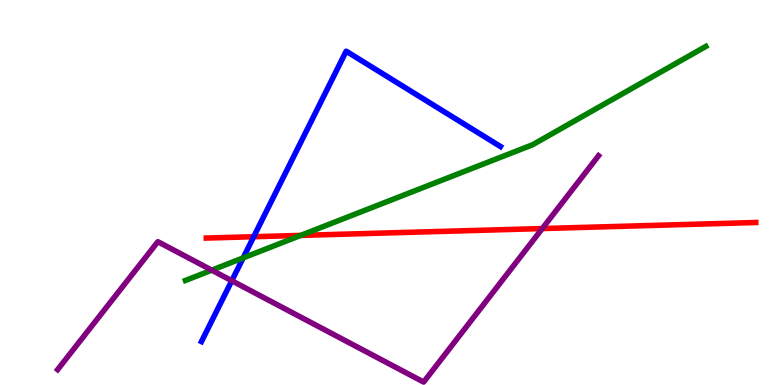[{'lines': ['blue', 'red'], 'intersections': [{'x': 3.27, 'y': 3.85}]}, {'lines': ['green', 'red'], 'intersections': [{'x': 3.88, 'y': 3.89}]}, {'lines': ['purple', 'red'], 'intersections': [{'x': 7.0, 'y': 4.06}]}, {'lines': ['blue', 'green'], 'intersections': [{'x': 3.14, 'y': 3.3}]}, {'lines': ['blue', 'purple'], 'intersections': [{'x': 2.99, 'y': 2.71}]}, {'lines': ['green', 'purple'], 'intersections': [{'x': 2.73, 'y': 2.98}]}]